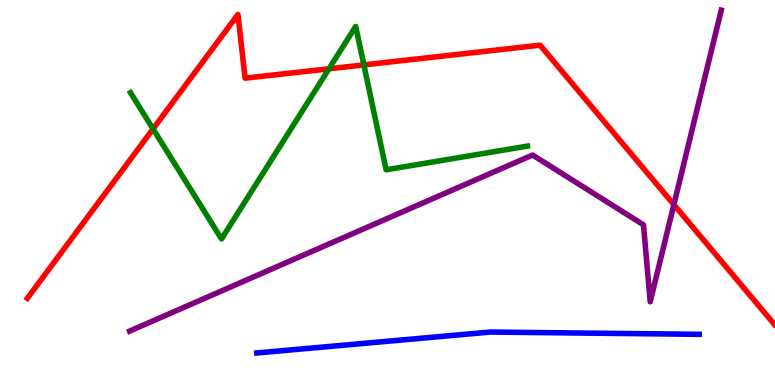[{'lines': ['blue', 'red'], 'intersections': []}, {'lines': ['green', 'red'], 'intersections': [{'x': 1.97, 'y': 6.65}, {'x': 4.24, 'y': 8.21}, {'x': 4.7, 'y': 8.31}]}, {'lines': ['purple', 'red'], 'intersections': [{'x': 8.7, 'y': 4.69}]}, {'lines': ['blue', 'green'], 'intersections': []}, {'lines': ['blue', 'purple'], 'intersections': []}, {'lines': ['green', 'purple'], 'intersections': []}]